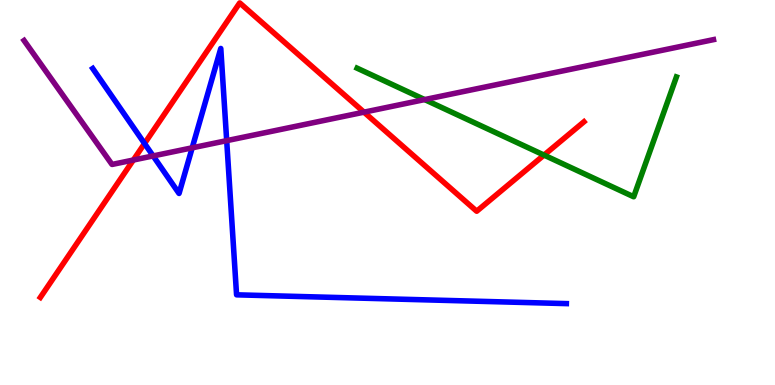[{'lines': ['blue', 'red'], 'intersections': [{'x': 1.87, 'y': 6.27}]}, {'lines': ['green', 'red'], 'intersections': [{'x': 7.02, 'y': 5.97}]}, {'lines': ['purple', 'red'], 'intersections': [{'x': 1.72, 'y': 5.84}, {'x': 4.7, 'y': 7.09}]}, {'lines': ['blue', 'green'], 'intersections': []}, {'lines': ['blue', 'purple'], 'intersections': [{'x': 1.98, 'y': 5.95}, {'x': 2.48, 'y': 6.16}, {'x': 2.93, 'y': 6.35}]}, {'lines': ['green', 'purple'], 'intersections': [{'x': 5.48, 'y': 7.41}]}]